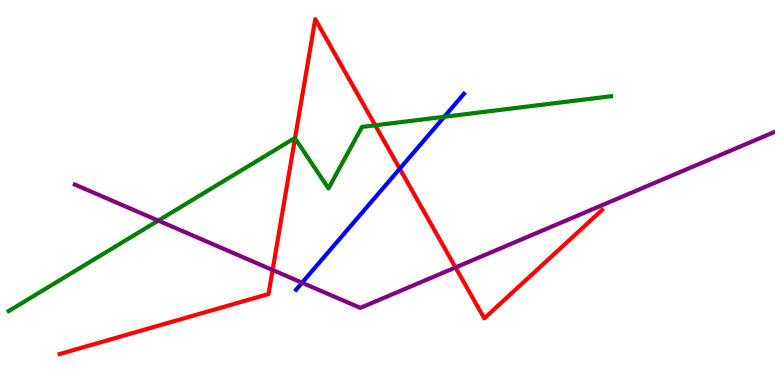[{'lines': ['blue', 'red'], 'intersections': [{'x': 5.16, 'y': 5.62}]}, {'lines': ['green', 'red'], 'intersections': [{'x': 3.81, 'y': 6.41}, {'x': 4.84, 'y': 6.75}]}, {'lines': ['purple', 'red'], 'intersections': [{'x': 3.52, 'y': 2.99}, {'x': 5.88, 'y': 3.05}]}, {'lines': ['blue', 'green'], 'intersections': [{'x': 5.73, 'y': 6.97}]}, {'lines': ['blue', 'purple'], 'intersections': [{'x': 3.9, 'y': 2.66}]}, {'lines': ['green', 'purple'], 'intersections': [{'x': 2.04, 'y': 4.27}]}]